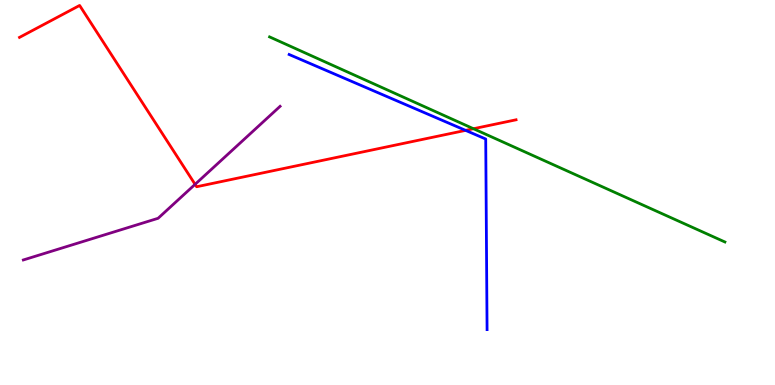[{'lines': ['blue', 'red'], 'intersections': [{'x': 6.01, 'y': 6.61}]}, {'lines': ['green', 'red'], 'intersections': [{'x': 6.11, 'y': 6.66}]}, {'lines': ['purple', 'red'], 'intersections': [{'x': 2.52, 'y': 5.21}]}, {'lines': ['blue', 'green'], 'intersections': []}, {'lines': ['blue', 'purple'], 'intersections': []}, {'lines': ['green', 'purple'], 'intersections': []}]